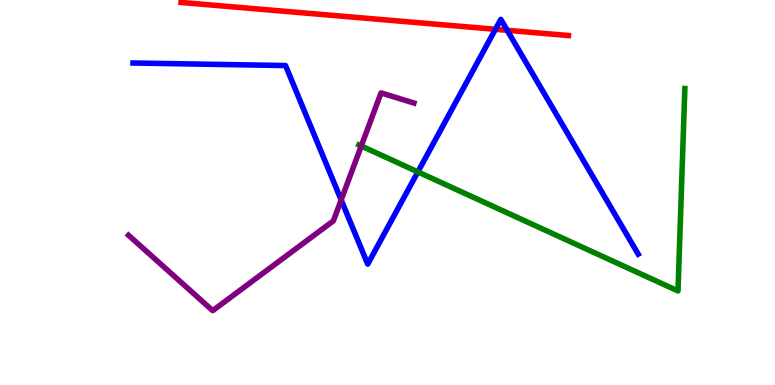[{'lines': ['blue', 'red'], 'intersections': [{'x': 6.39, 'y': 9.24}, {'x': 6.54, 'y': 9.21}]}, {'lines': ['green', 'red'], 'intersections': []}, {'lines': ['purple', 'red'], 'intersections': []}, {'lines': ['blue', 'green'], 'intersections': [{'x': 5.39, 'y': 5.53}]}, {'lines': ['blue', 'purple'], 'intersections': [{'x': 4.4, 'y': 4.81}]}, {'lines': ['green', 'purple'], 'intersections': [{'x': 4.66, 'y': 6.21}]}]